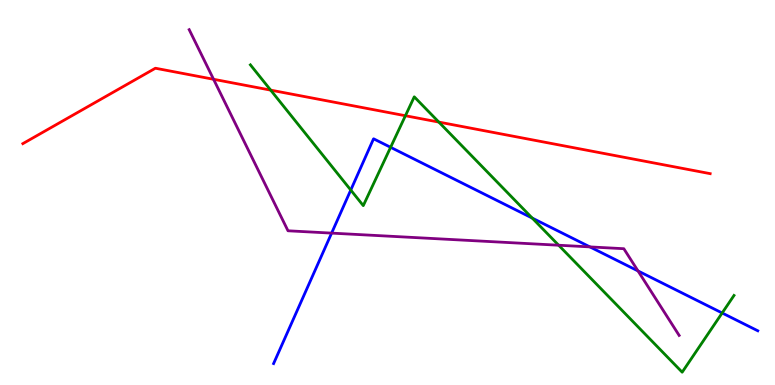[{'lines': ['blue', 'red'], 'intersections': []}, {'lines': ['green', 'red'], 'intersections': [{'x': 3.49, 'y': 7.66}, {'x': 5.23, 'y': 6.99}, {'x': 5.66, 'y': 6.83}]}, {'lines': ['purple', 'red'], 'intersections': [{'x': 2.76, 'y': 7.94}]}, {'lines': ['blue', 'green'], 'intersections': [{'x': 4.53, 'y': 5.06}, {'x': 5.04, 'y': 6.17}, {'x': 6.87, 'y': 4.34}, {'x': 9.32, 'y': 1.87}]}, {'lines': ['blue', 'purple'], 'intersections': [{'x': 4.28, 'y': 3.95}, {'x': 7.61, 'y': 3.59}, {'x': 8.23, 'y': 2.96}]}, {'lines': ['green', 'purple'], 'intersections': [{'x': 7.21, 'y': 3.63}]}]